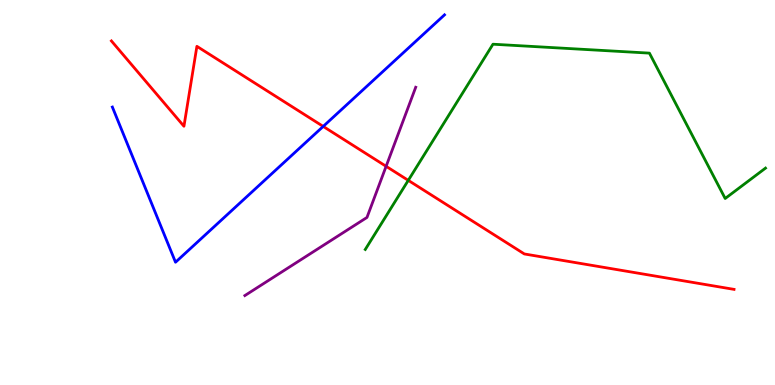[{'lines': ['blue', 'red'], 'intersections': [{'x': 4.17, 'y': 6.72}]}, {'lines': ['green', 'red'], 'intersections': [{'x': 5.27, 'y': 5.32}]}, {'lines': ['purple', 'red'], 'intersections': [{'x': 4.98, 'y': 5.68}]}, {'lines': ['blue', 'green'], 'intersections': []}, {'lines': ['blue', 'purple'], 'intersections': []}, {'lines': ['green', 'purple'], 'intersections': []}]